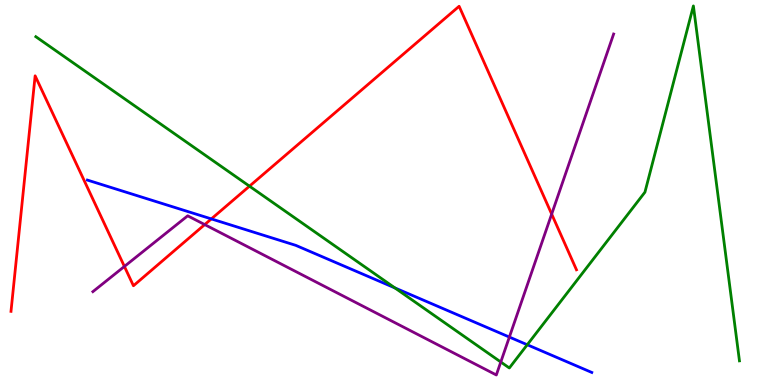[{'lines': ['blue', 'red'], 'intersections': [{'x': 2.73, 'y': 4.31}]}, {'lines': ['green', 'red'], 'intersections': [{'x': 3.22, 'y': 5.16}]}, {'lines': ['purple', 'red'], 'intersections': [{'x': 1.61, 'y': 3.08}, {'x': 2.64, 'y': 4.17}, {'x': 7.12, 'y': 4.44}]}, {'lines': ['blue', 'green'], 'intersections': [{'x': 5.1, 'y': 2.52}, {'x': 6.8, 'y': 1.05}]}, {'lines': ['blue', 'purple'], 'intersections': [{'x': 6.57, 'y': 1.25}]}, {'lines': ['green', 'purple'], 'intersections': [{'x': 6.46, 'y': 0.597}]}]